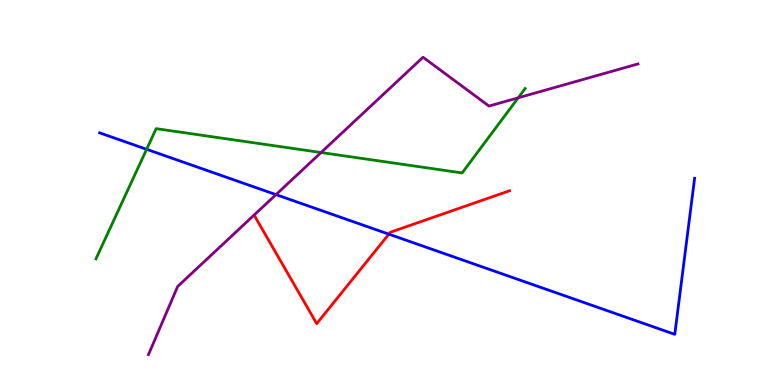[{'lines': ['blue', 'red'], 'intersections': [{'x': 5.02, 'y': 3.92}]}, {'lines': ['green', 'red'], 'intersections': []}, {'lines': ['purple', 'red'], 'intersections': []}, {'lines': ['blue', 'green'], 'intersections': [{'x': 1.89, 'y': 6.12}]}, {'lines': ['blue', 'purple'], 'intersections': [{'x': 3.56, 'y': 4.94}]}, {'lines': ['green', 'purple'], 'intersections': [{'x': 4.14, 'y': 6.04}, {'x': 6.69, 'y': 7.46}]}]